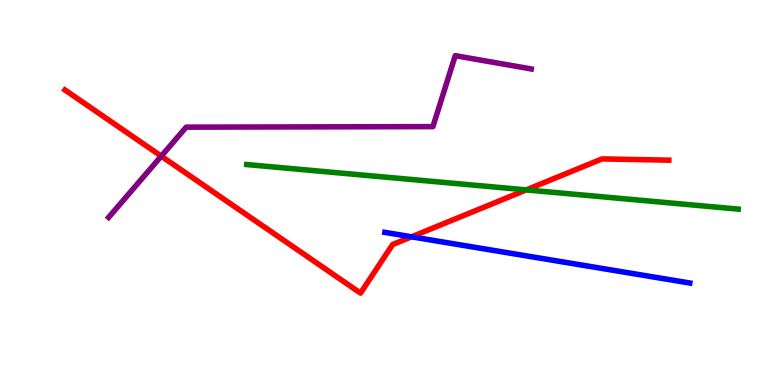[{'lines': ['blue', 'red'], 'intersections': [{'x': 5.31, 'y': 3.85}]}, {'lines': ['green', 'red'], 'intersections': [{'x': 6.79, 'y': 5.07}]}, {'lines': ['purple', 'red'], 'intersections': [{'x': 2.08, 'y': 5.94}]}, {'lines': ['blue', 'green'], 'intersections': []}, {'lines': ['blue', 'purple'], 'intersections': []}, {'lines': ['green', 'purple'], 'intersections': []}]